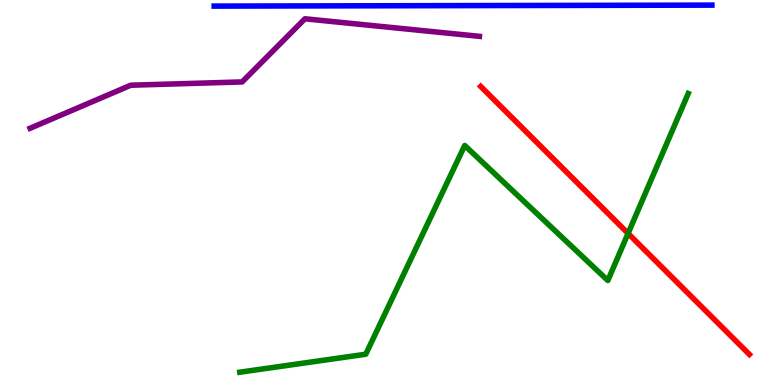[{'lines': ['blue', 'red'], 'intersections': []}, {'lines': ['green', 'red'], 'intersections': [{'x': 8.1, 'y': 3.94}]}, {'lines': ['purple', 'red'], 'intersections': []}, {'lines': ['blue', 'green'], 'intersections': []}, {'lines': ['blue', 'purple'], 'intersections': []}, {'lines': ['green', 'purple'], 'intersections': []}]